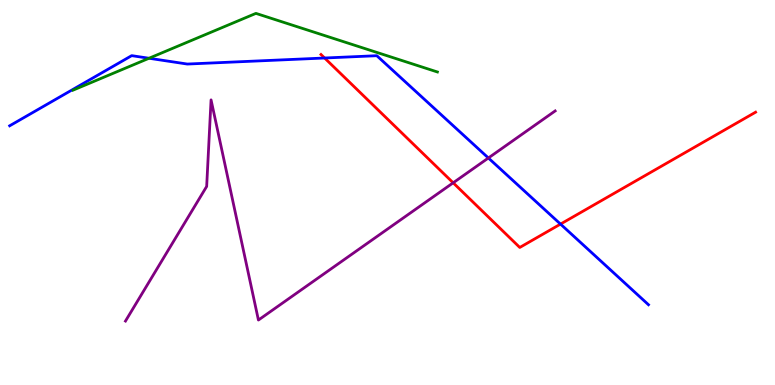[{'lines': ['blue', 'red'], 'intersections': [{'x': 4.19, 'y': 8.49}, {'x': 7.23, 'y': 4.18}]}, {'lines': ['green', 'red'], 'intersections': []}, {'lines': ['purple', 'red'], 'intersections': [{'x': 5.85, 'y': 5.25}]}, {'lines': ['blue', 'green'], 'intersections': [{'x': 1.92, 'y': 8.49}]}, {'lines': ['blue', 'purple'], 'intersections': [{'x': 6.3, 'y': 5.9}]}, {'lines': ['green', 'purple'], 'intersections': []}]